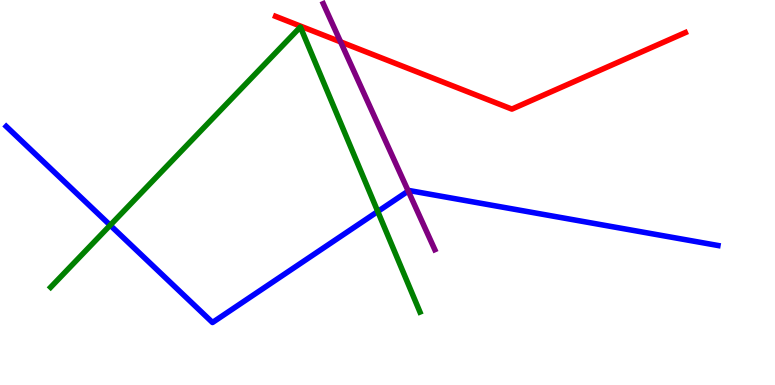[{'lines': ['blue', 'red'], 'intersections': []}, {'lines': ['green', 'red'], 'intersections': []}, {'lines': ['purple', 'red'], 'intersections': [{'x': 4.39, 'y': 8.91}]}, {'lines': ['blue', 'green'], 'intersections': [{'x': 1.42, 'y': 4.15}, {'x': 4.87, 'y': 4.51}]}, {'lines': ['blue', 'purple'], 'intersections': [{'x': 5.27, 'y': 5.04}]}, {'lines': ['green', 'purple'], 'intersections': []}]